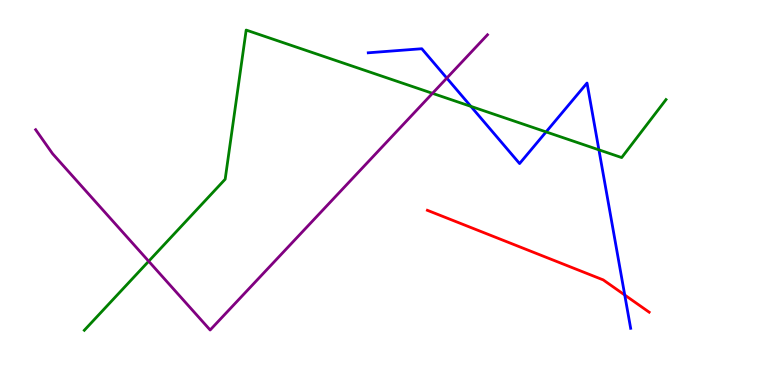[{'lines': ['blue', 'red'], 'intersections': [{'x': 8.06, 'y': 2.34}]}, {'lines': ['green', 'red'], 'intersections': []}, {'lines': ['purple', 'red'], 'intersections': []}, {'lines': ['blue', 'green'], 'intersections': [{'x': 6.08, 'y': 7.24}, {'x': 7.05, 'y': 6.57}, {'x': 7.73, 'y': 6.11}]}, {'lines': ['blue', 'purple'], 'intersections': [{'x': 5.77, 'y': 7.97}]}, {'lines': ['green', 'purple'], 'intersections': [{'x': 1.92, 'y': 3.21}, {'x': 5.58, 'y': 7.58}]}]